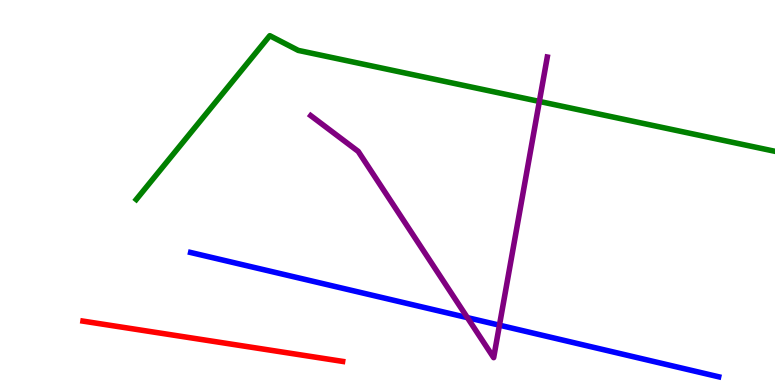[{'lines': ['blue', 'red'], 'intersections': []}, {'lines': ['green', 'red'], 'intersections': []}, {'lines': ['purple', 'red'], 'intersections': []}, {'lines': ['blue', 'green'], 'intersections': []}, {'lines': ['blue', 'purple'], 'intersections': [{'x': 6.03, 'y': 1.75}, {'x': 6.44, 'y': 1.55}]}, {'lines': ['green', 'purple'], 'intersections': [{'x': 6.96, 'y': 7.37}]}]